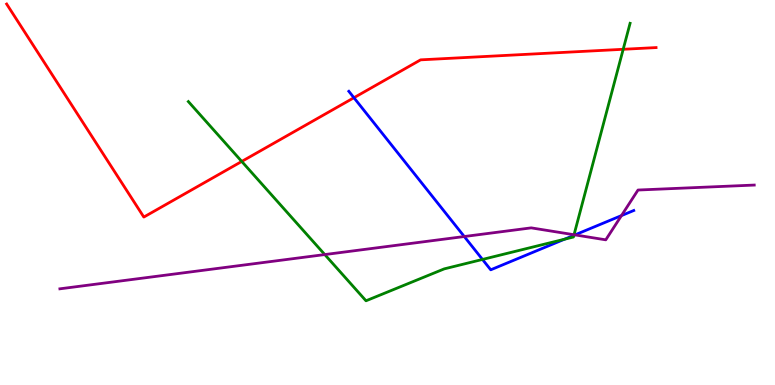[{'lines': ['blue', 'red'], 'intersections': [{'x': 4.57, 'y': 7.46}]}, {'lines': ['green', 'red'], 'intersections': [{'x': 3.12, 'y': 5.81}, {'x': 8.04, 'y': 8.72}]}, {'lines': ['purple', 'red'], 'intersections': []}, {'lines': ['blue', 'green'], 'intersections': [{'x': 6.23, 'y': 3.26}, {'x': 7.28, 'y': 3.79}, {'x': 7.4, 'y': 3.89}]}, {'lines': ['blue', 'purple'], 'intersections': [{'x': 5.99, 'y': 3.86}, {'x': 7.42, 'y': 3.9}, {'x': 8.02, 'y': 4.4}]}, {'lines': ['green', 'purple'], 'intersections': [{'x': 4.19, 'y': 3.39}, {'x': 7.41, 'y': 3.9}]}]